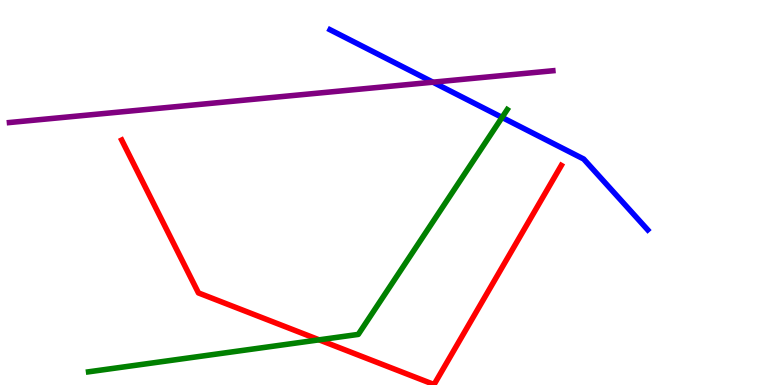[{'lines': ['blue', 'red'], 'intersections': []}, {'lines': ['green', 'red'], 'intersections': [{'x': 4.12, 'y': 1.17}]}, {'lines': ['purple', 'red'], 'intersections': []}, {'lines': ['blue', 'green'], 'intersections': [{'x': 6.48, 'y': 6.95}]}, {'lines': ['blue', 'purple'], 'intersections': [{'x': 5.59, 'y': 7.87}]}, {'lines': ['green', 'purple'], 'intersections': []}]